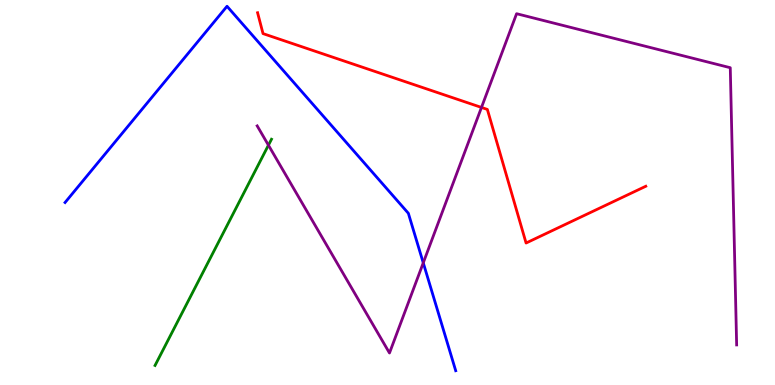[{'lines': ['blue', 'red'], 'intersections': []}, {'lines': ['green', 'red'], 'intersections': []}, {'lines': ['purple', 'red'], 'intersections': [{'x': 6.21, 'y': 7.21}]}, {'lines': ['blue', 'green'], 'intersections': []}, {'lines': ['blue', 'purple'], 'intersections': [{'x': 5.46, 'y': 3.17}]}, {'lines': ['green', 'purple'], 'intersections': [{'x': 3.46, 'y': 6.23}]}]